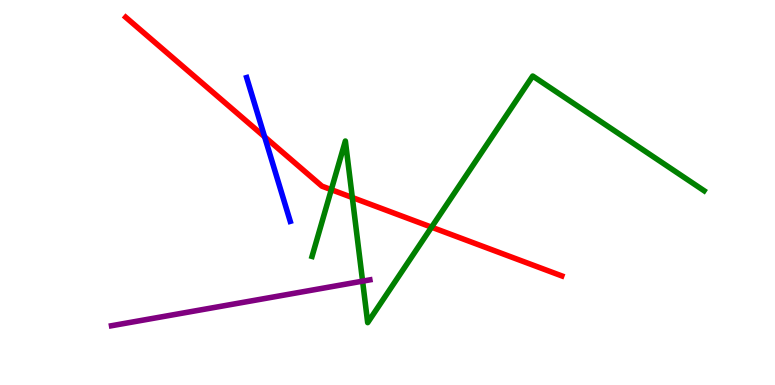[{'lines': ['blue', 'red'], 'intersections': [{'x': 3.41, 'y': 6.45}]}, {'lines': ['green', 'red'], 'intersections': [{'x': 4.28, 'y': 5.07}, {'x': 4.55, 'y': 4.87}, {'x': 5.57, 'y': 4.1}]}, {'lines': ['purple', 'red'], 'intersections': []}, {'lines': ['blue', 'green'], 'intersections': []}, {'lines': ['blue', 'purple'], 'intersections': []}, {'lines': ['green', 'purple'], 'intersections': [{'x': 4.68, 'y': 2.7}]}]